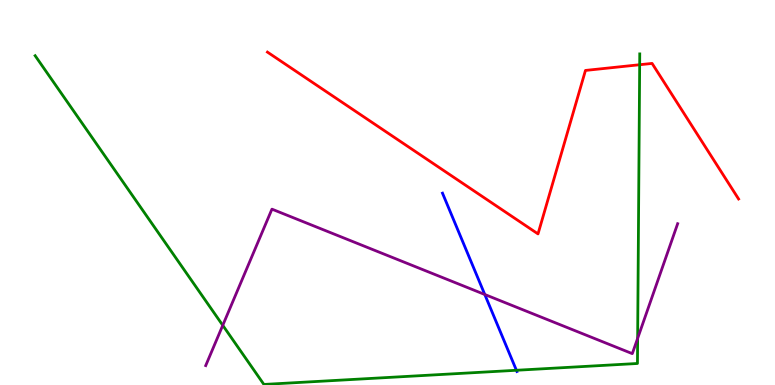[{'lines': ['blue', 'red'], 'intersections': []}, {'lines': ['green', 'red'], 'intersections': [{'x': 8.25, 'y': 8.32}]}, {'lines': ['purple', 'red'], 'intersections': []}, {'lines': ['blue', 'green'], 'intersections': [{'x': 6.66, 'y': 0.383}]}, {'lines': ['blue', 'purple'], 'intersections': [{'x': 6.26, 'y': 2.35}]}, {'lines': ['green', 'purple'], 'intersections': [{'x': 2.87, 'y': 1.55}, {'x': 8.23, 'y': 1.21}]}]